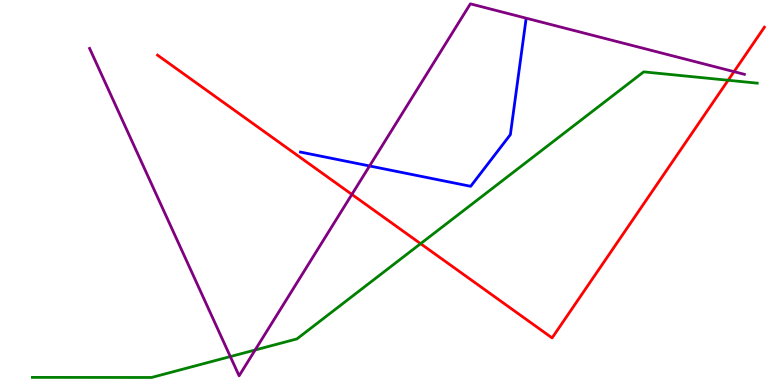[{'lines': ['blue', 'red'], 'intersections': []}, {'lines': ['green', 'red'], 'intersections': [{'x': 5.43, 'y': 3.67}, {'x': 9.4, 'y': 7.92}]}, {'lines': ['purple', 'red'], 'intersections': [{'x': 4.54, 'y': 4.95}, {'x': 9.47, 'y': 8.14}]}, {'lines': ['blue', 'green'], 'intersections': []}, {'lines': ['blue', 'purple'], 'intersections': [{'x': 4.77, 'y': 5.69}]}, {'lines': ['green', 'purple'], 'intersections': [{'x': 2.97, 'y': 0.738}, {'x': 3.29, 'y': 0.909}]}]